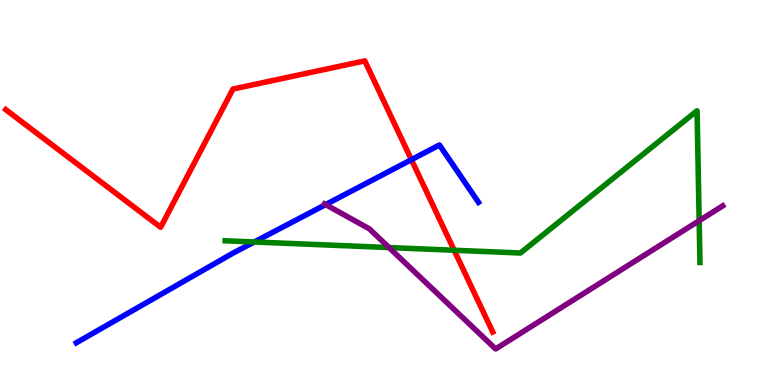[{'lines': ['blue', 'red'], 'intersections': [{'x': 5.31, 'y': 5.85}]}, {'lines': ['green', 'red'], 'intersections': [{'x': 5.86, 'y': 3.5}]}, {'lines': ['purple', 'red'], 'intersections': []}, {'lines': ['blue', 'green'], 'intersections': [{'x': 3.28, 'y': 3.71}]}, {'lines': ['blue', 'purple'], 'intersections': [{'x': 4.2, 'y': 4.69}]}, {'lines': ['green', 'purple'], 'intersections': [{'x': 5.02, 'y': 3.57}, {'x': 9.02, 'y': 4.27}]}]